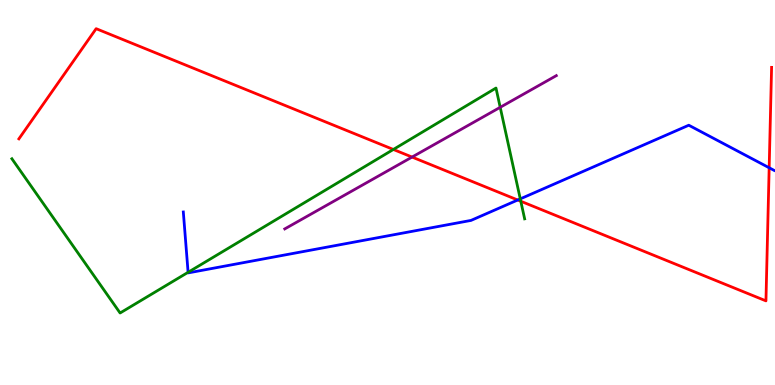[{'lines': ['blue', 'red'], 'intersections': [{'x': 6.68, 'y': 4.81}, {'x': 9.92, 'y': 5.64}]}, {'lines': ['green', 'red'], 'intersections': [{'x': 5.08, 'y': 6.12}, {'x': 6.72, 'y': 4.77}]}, {'lines': ['purple', 'red'], 'intersections': [{'x': 5.32, 'y': 5.92}]}, {'lines': ['blue', 'green'], 'intersections': [{'x': 2.43, 'y': 2.93}, {'x': 6.71, 'y': 4.83}]}, {'lines': ['blue', 'purple'], 'intersections': []}, {'lines': ['green', 'purple'], 'intersections': [{'x': 6.45, 'y': 7.21}]}]